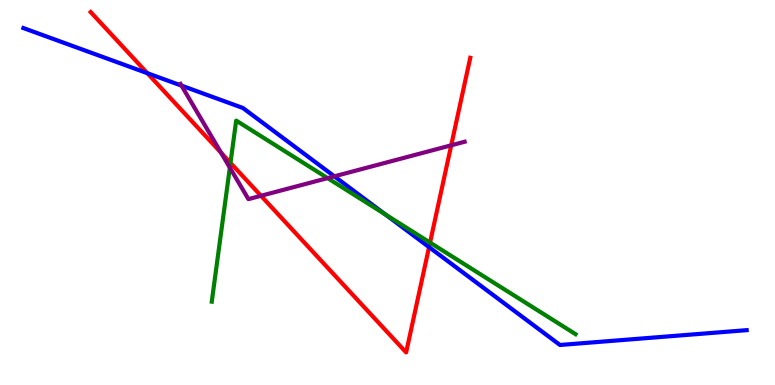[{'lines': ['blue', 'red'], 'intersections': [{'x': 1.9, 'y': 8.1}, {'x': 5.54, 'y': 3.58}]}, {'lines': ['green', 'red'], 'intersections': [{'x': 2.97, 'y': 5.77}, {'x': 5.55, 'y': 3.7}]}, {'lines': ['purple', 'red'], 'intersections': [{'x': 2.85, 'y': 6.03}, {'x': 3.37, 'y': 4.91}, {'x': 5.82, 'y': 6.23}]}, {'lines': ['blue', 'green'], 'intersections': [{'x': 4.97, 'y': 4.43}]}, {'lines': ['blue', 'purple'], 'intersections': [{'x': 2.34, 'y': 7.78}, {'x': 4.31, 'y': 5.42}]}, {'lines': ['green', 'purple'], 'intersections': [{'x': 2.97, 'y': 5.65}, {'x': 4.23, 'y': 5.37}]}]